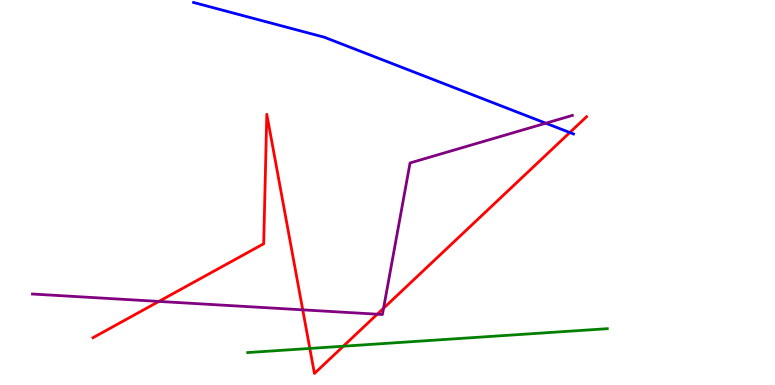[{'lines': ['blue', 'red'], 'intersections': [{'x': 7.35, 'y': 6.56}]}, {'lines': ['green', 'red'], 'intersections': [{'x': 4.0, 'y': 0.95}, {'x': 4.43, 'y': 1.01}]}, {'lines': ['purple', 'red'], 'intersections': [{'x': 2.05, 'y': 2.17}, {'x': 3.91, 'y': 1.95}, {'x': 4.87, 'y': 1.84}, {'x': 4.95, 'y': 1.99}]}, {'lines': ['blue', 'green'], 'intersections': []}, {'lines': ['blue', 'purple'], 'intersections': [{'x': 7.04, 'y': 6.8}]}, {'lines': ['green', 'purple'], 'intersections': []}]